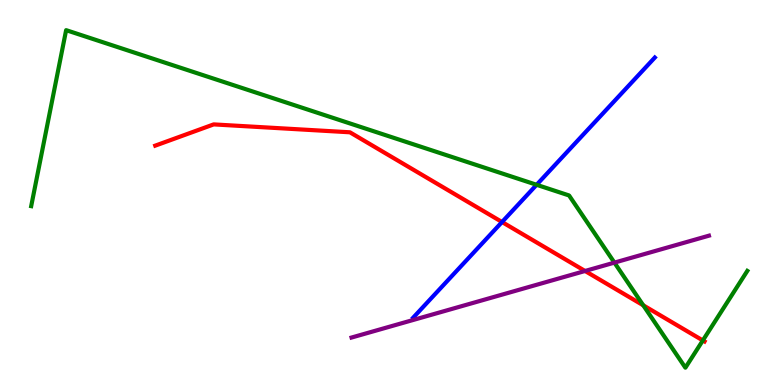[{'lines': ['blue', 'red'], 'intersections': [{'x': 6.48, 'y': 4.23}]}, {'lines': ['green', 'red'], 'intersections': [{'x': 8.3, 'y': 2.07}, {'x': 9.07, 'y': 1.16}]}, {'lines': ['purple', 'red'], 'intersections': [{'x': 7.55, 'y': 2.96}]}, {'lines': ['blue', 'green'], 'intersections': [{'x': 6.92, 'y': 5.2}]}, {'lines': ['blue', 'purple'], 'intersections': []}, {'lines': ['green', 'purple'], 'intersections': [{'x': 7.93, 'y': 3.18}]}]